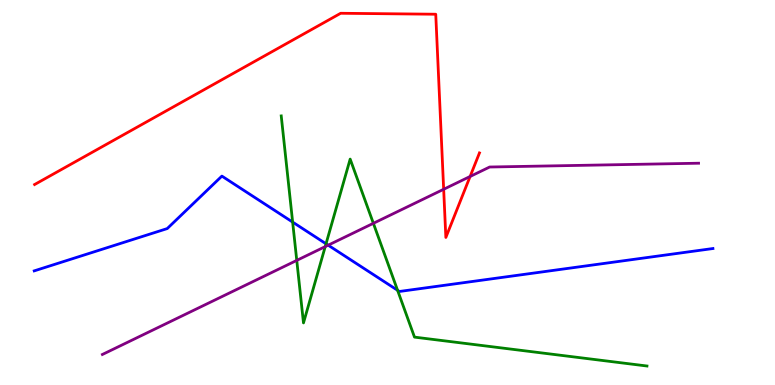[{'lines': ['blue', 'red'], 'intersections': []}, {'lines': ['green', 'red'], 'intersections': []}, {'lines': ['purple', 'red'], 'intersections': [{'x': 5.72, 'y': 5.08}, {'x': 6.07, 'y': 5.42}]}, {'lines': ['blue', 'green'], 'intersections': [{'x': 3.78, 'y': 4.23}, {'x': 4.21, 'y': 3.67}, {'x': 5.13, 'y': 2.46}]}, {'lines': ['blue', 'purple'], 'intersections': [{'x': 4.23, 'y': 3.63}]}, {'lines': ['green', 'purple'], 'intersections': [{'x': 3.83, 'y': 3.24}, {'x': 4.2, 'y': 3.59}, {'x': 4.82, 'y': 4.2}]}]